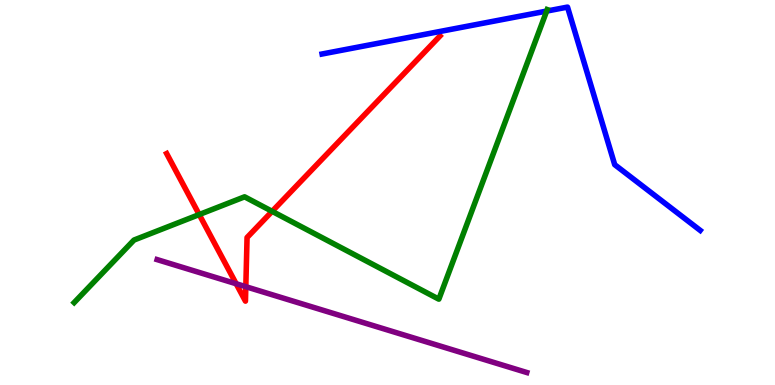[{'lines': ['blue', 'red'], 'intersections': []}, {'lines': ['green', 'red'], 'intersections': [{'x': 2.57, 'y': 4.43}, {'x': 3.51, 'y': 4.51}]}, {'lines': ['purple', 'red'], 'intersections': [{'x': 3.05, 'y': 2.63}, {'x': 3.17, 'y': 2.55}]}, {'lines': ['blue', 'green'], 'intersections': [{'x': 7.05, 'y': 9.71}]}, {'lines': ['blue', 'purple'], 'intersections': []}, {'lines': ['green', 'purple'], 'intersections': []}]